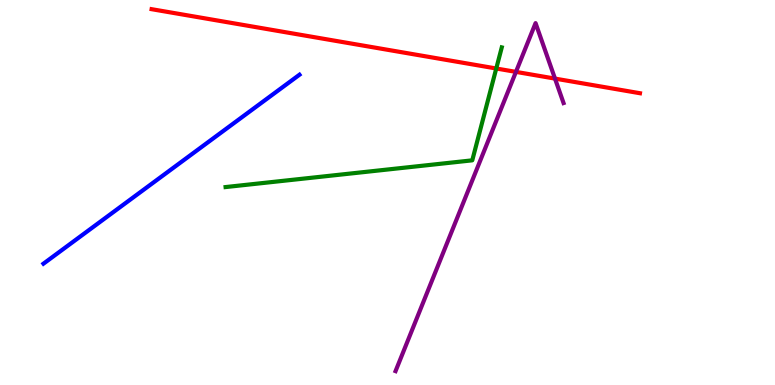[{'lines': ['blue', 'red'], 'intersections': []}, {'lines': ['green', 'red'], 'intersections': [{'x': 6.4, 'y': 8.22}]}, {'lines': ['purple', 'red'], 'intersections': [{'x': 6.66, 'y': 8.13}, {'x': 7.16, 'y': 7.96}]}, {'lines': ['blue', 'green'], 'intersections': []}, {'lines': ['blue', 'purple'], 'intersections': []}, {'lines': ['green', 'purple'], 'intersections': []}]